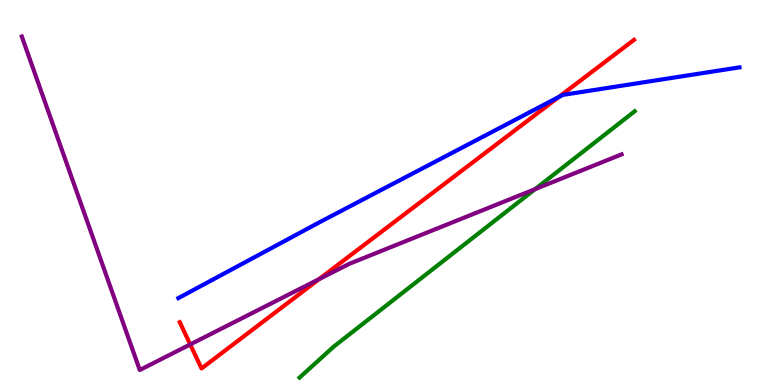[{'lines': ['blue', 'red'], 'intersections': [{'x': 7.21, 'y': 7.48}]}, {'lines': ['green', 'red'], 'intersections': []}, {'lines': ['purple', 'red'], 'intersections': [{'x': 2.45, 'y': 1.05}, {'x': 4.12, 'y': 2.75}]}, {'lines': ['blue', 'green'], 'intersections': []}, {'lines': ['blue', 'purple'], 'intersections': []}, {'lines': ['green', 'purple'], 'intersections': [{'x': 6.9, 'y': 5.09}]}]